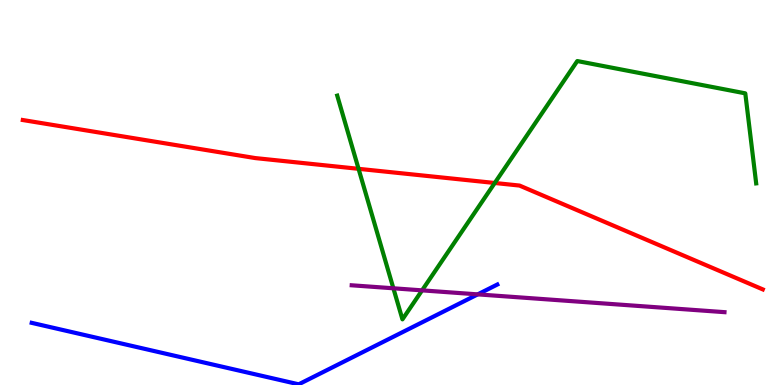[{'lines': ['blue', 'red'], 'intersections': []}, {'lines': ['green', 'red'], 'intersections': [{'x': 4.63, 'y': 5.61}, {'x': 6.38, 'y': 5.25}]}, {'lines': ['purple', 'red'], 'intersections': []}, {'lines': ['blue', 'green'], 'intersections': []}, {'lines': ['blue', 'purple'], 'intersections': [{'x': 6.16, 'y': 2.35}]}, {'lines': ['green', 'purple'], 'intersections': [{'x': 5.08, 'y': 2.51}, {'x': 5.45, 'y': 2.46}]}]